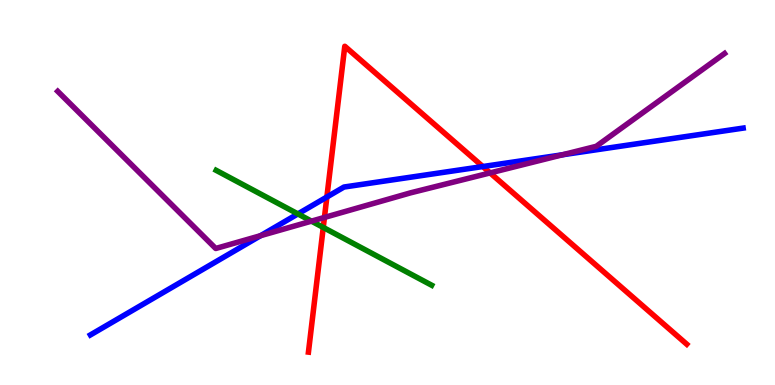[{'lines': ['blue', 'red'], 'intersections': [{'x': 4.22, 'y': 4.88}, {'x': 6.23, 'y': 5.67}]}, {'lines': ['green', 'red'], 'intersections': [{'x': 4.17, 'y': 4.09}]}, {'lines': ['purple', 'red'], 'intersections': [{'x': 4.19, 'y': 4.35}, {'x': 6.32, 'y': 5.51}]}, {'lines': ['blue', 'green'], 'intersections': [{'x': 3.84, 'y': 4.44}]}, {'lines': ['blue', 'purple'], 'intersections': [{'x': 3.36, 'y': 3.88}, {'x': 7.26, 'y': 5.98}]}, {'lines': ['green', 'purple'], 'intersections': [{'x': 4.02, 'y': 4.26}]}]